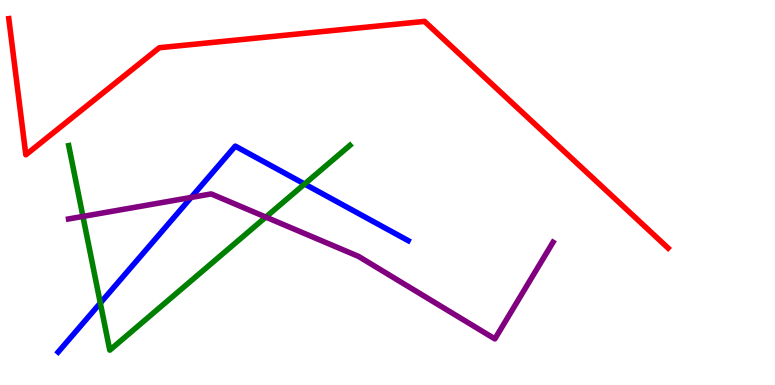[{'lines': ['blue', 'red'], 'intersections': []}, {'lines': ['green', 'red'], 'intersections': []}, {'lines': ['purple', 'red'], 'intersections': []}, {'lines': ['blue', 'green'], 'intersections': [{'x': 1.29, 'y': 2.13}, {'x': 3.93, 'y': 5.22}]}, {'lines': ['blue', 'purple'], 'intersections': [{'x': 2.47, 'y': 4.87}]}, {'lines': ['green', 'purple'], 'intersections': [{'x': 1.07, 'y': 4.38}, {'x': 3.43, 'y': 4.36}]}]